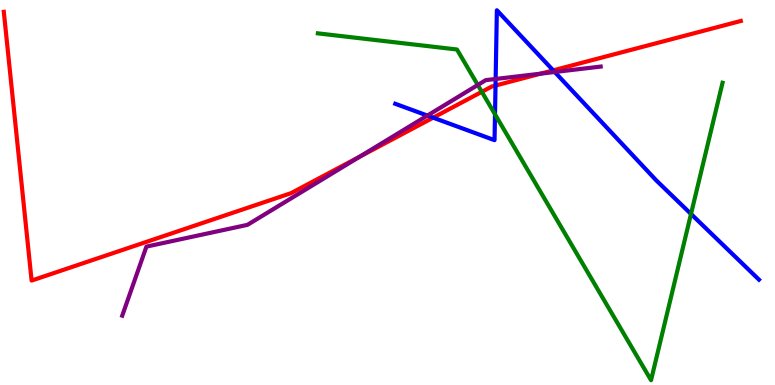[{'lines': ['blue', 'red'], 'intersections': [{'x': 5.59, 'y': 6.94}, {'x': 6.39, 'y': 7.78}, {'x': 7.14, 'y': 8.17}]}, {'lines': ['green', 'red'], 'intersections': [{'x': 6.22, 'y': 7.61}]}, {'lines': ['purple', 'red'], 'intersections': [{'x': 4.64, 'y': 5.93}, {'x': 6.98, 'y': 8.09}]}, {'lines': ['blue', 'green'], 'intersections': [{'x': 6.39, 'y': 7.03}, {'x': 8.92, 'y': 4.44}]}, {'lines': ['blue', 'purple'], 'intersections': [{'x': 5.51, 'y': 7.0}, {'x': 6.4, 'y': 7.95}, {'x': 7.16, 'y': 8.13}]}, {'lines': ['green', 'purple'], 'intersections': [{'x': 6.17, 'y': 7.79}]}]